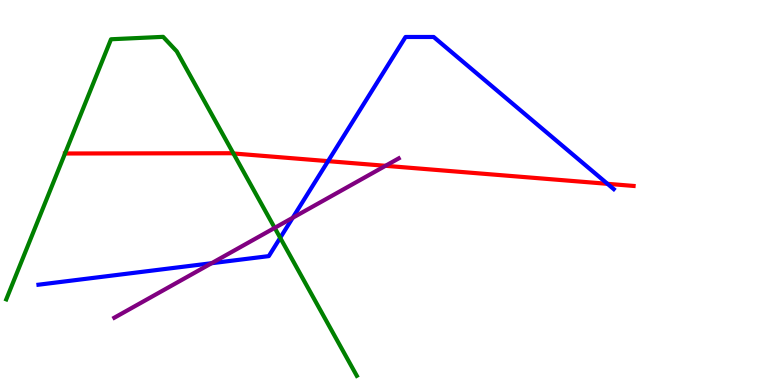[{'lines': ['blue', 'red'], 'intersections': [{'x': 4.23, 'y': 5.81}, {'x': 7.84, 'y': 5.23}]}, {'lines': ['green', 'red'], 'intersections': [{'x': 0.839, 'y': 6.01}, {'x': 3.01, 'y': 6.01}]}, {'lines': ['purple', 'red'], 'intersections': [{'x': 4.97, 'y': 5.69}]}, {'lines': ['blue', 'green'], 'intersections': [{'x': 3.62, 'y': 3.82}]}, {'lines': ['blue', 'purple'], 'intersections': [{'x': 2.73, 'y': 3.16}, {'x': 3.78, 'y': 4.34}]}, {'lines': ['green', 'purple'], 'intersections': [{'x': 3.54, 'y': 4.08}]}]